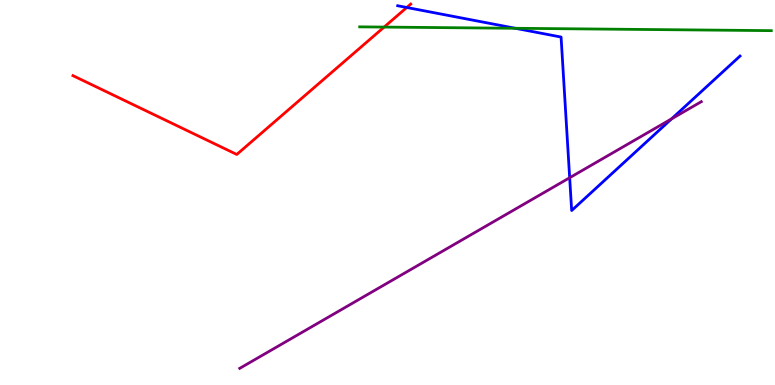[{'lines': ['blue', 'red'], 'intersections': [{'x': 5.25, 'y': 9.81}]}, {'lines': ['green', 'red'], 'intersections': [{'x': 4.96, 'y': 9.3}]}, {'lines': ['purple', 'red'], 'intersections': []}, {'lines': ['blue', 'green'], 'intersections': [{'x': 6.65, 'y': 9.27}]}, {'lines': ['blue', 'purple'], 'intersections': [{'x': 7.35, 'y': 5.38}, {'x': 8.67, 'y': 6.91}]}, {'lines': ['green', 'purple'], 'intersections': []}]